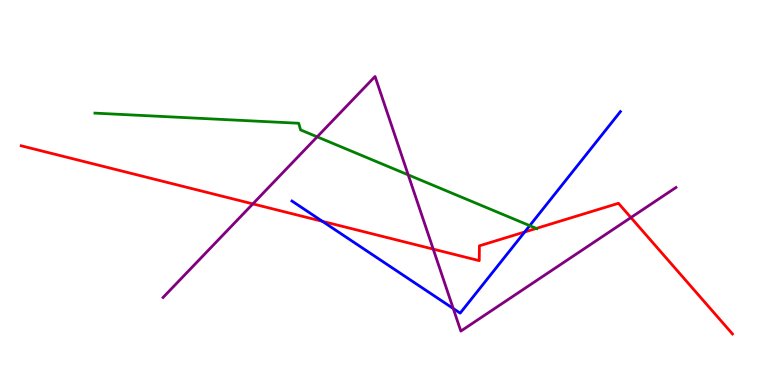[{'lines': ['blue', 'red'], 'intersections': [{'x': 4.16, 'y': 4.25}, {'x': 6.77, 'y': 3.97}]}, {'lines': ['green', 'red'], 'intersections': [{'x': 6.92, 'y': 4.07}]}, {'lines': ['purple', 'red'], 'intersections': [{'x': 3.26, 'y': 4.7}, {'x': 5.59, 'y': 3.53}, {'x': 8.14, 'y': 4.35}]}, {'lines': ['blue', 'green'], 'intersections': [{'x': 6.84, 'y': 4.14}]}, {'lines': ['blue', 'purple'], 'intersections': [{'x': 5.85, 'y': 1.99}]}, {'lines': ['green', 'purple'], 'intersections': [{'x': 4.09, 'y': 6.45}, {'x': 5.27, 'y': 5.46}]}]